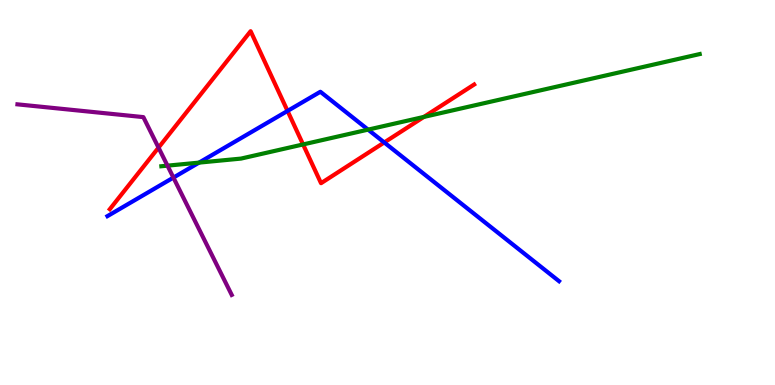[{'lines': ['blue', 'red'], 'intersections': [{'x': 3.71, 'y': 7.12}, {'x': 4.96, 'y': 6.3}]}, {'lines': ['green', 'red'], 'intersections': [{'x': 3.91, 'y': 6.25}, {'x': 5.47, 'y': 6.96}]}, {'lines': ['purple', 'red'], 'intersections': [{'x': 2.05, 'y': 6.17}]}, {'lines': ['blue', 'green'], 'intersections': [{'x': 2.57, 'y': 5.78}, {'x': 4.75, 'y': 6.63}]}, {'lines': ['blue', 'purple'], 'intersections': [{'x': 2.24, 'y': 5.39}]}, {'lines': ['green', 'purple'], 'intersections': [{'x': 2.16, 'y': 5.7}]}]